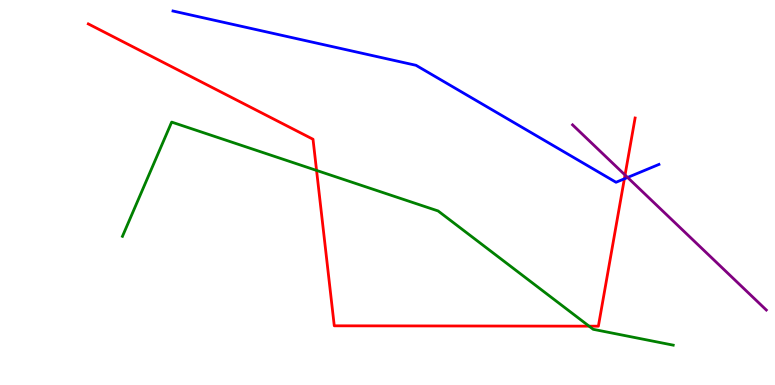[{'lines': ['blue', 'red'], 'intersections': [{'x': 8.06, 'y': 5.36}]}, {'lines': ['green', 'red'], 'intersections': [{'x': 4.08, 'y': 5.57}, {'x': 7.6, 'y': 1.53}]}, {'lines': ['purple', 'red'], 'intersections': [{'x': 8.07, 'y': 5.45}]}, {'lines': ['blue', 'green'], 'intersections': []}, {'lines': ['blue', 'purple'], 'intersections': [{'x': 8.1, 'y': 5.39}]}, {'lines': ['green', 'purple'], 'intersections': []}]